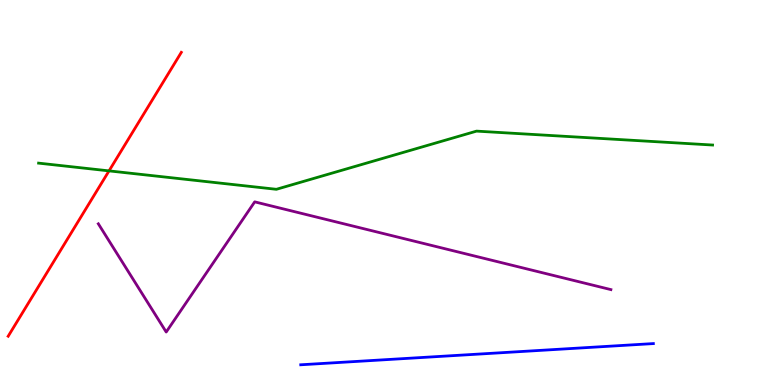[{'lines': ['blue', 'red'], 'intersections': []}, {'lines': ['green', 'red'], 'intersections': [{'x': 1.41, 'y': 5.56}]}, {'lines': ['purple', 'red'], 'intersections': []}, {'lines': ['blue', 'green'], 'intersections': []}, {'lines': ['blue', 'purple'], 'intersections': []}, {'lines': ['green', 'purple'], 'intersections': []}]